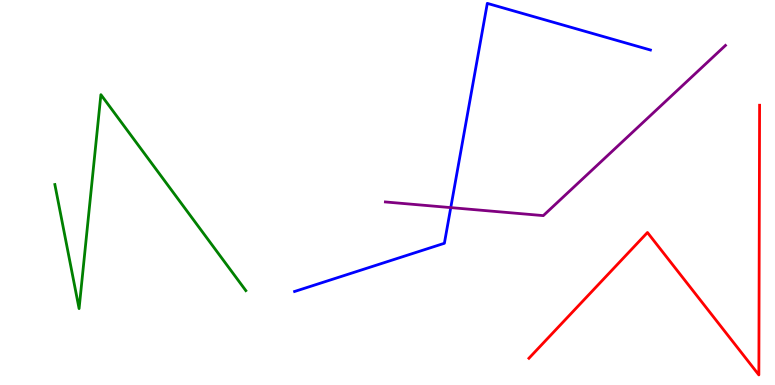[{'lines': ['blue', 'red'], 'intersections': []}, {'lines': ['green', 'red'], 'intersections': []}, {'lines': ['purple', 'red'], 'intersections': []}, {'lines': ['blue', 'green'], 'intersections': []}, {'lines': ['blue', 'purple'], 'intersections': [{'x': 5.82, 'y': 4.61}]}, {'lines': ['green', 'purple'], 'intersections': []}]